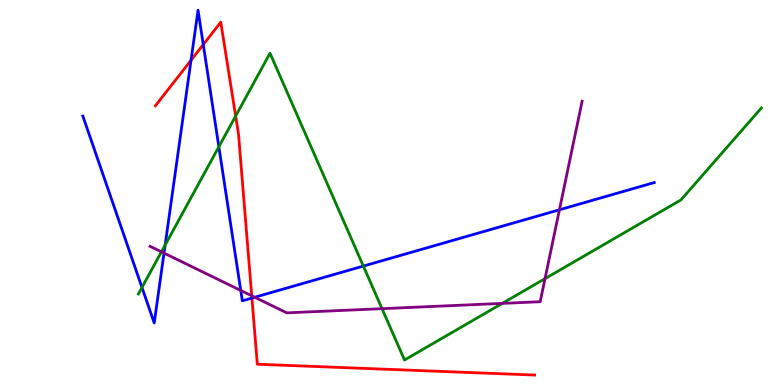[{'lines': ['blue', 'red'], 'intersections': [{'x': 2.46, 'y': 8.44}, {'x': 2.62, 'y': 8.84}, {'x': 3.25, 'y': 2.26}]}, {'lines': ['green', 'red'], 'intersections': [{'x': 3.04, 'y': 6.99}]}, {'lines': ['purple', 'red'], 'intersections': [{'x': 3.25, 'y': 2.32}]}, {'lines': ['blue', 'green'], 'intersections': [{'x': 1.83, 'y': 2.53}, {'x': 2.13, 'y': 3.63}, {'x': 2.82, 'y': 6.19}, {'x': 4.69, 'y': 3.09}]}, {'lines': ['blue', 'purple'], 'intersections': [{'x': 2.12, 'y': 3.43}, {'x': 3.11, 'y': 2.46}, {'x': 3.29, 'y': 2.28}, {'x': 7.22, 'y': 4.55}]}, {'lines': ['green', 'purple'], 'intersections': [{'x': 2.08, 'y': 3.46}, {'x': 4.93, 'y': 1.98}, {'x': 6.48, 'y': 2.12}, {'x': 7.03, 'y': 2.76}]}]